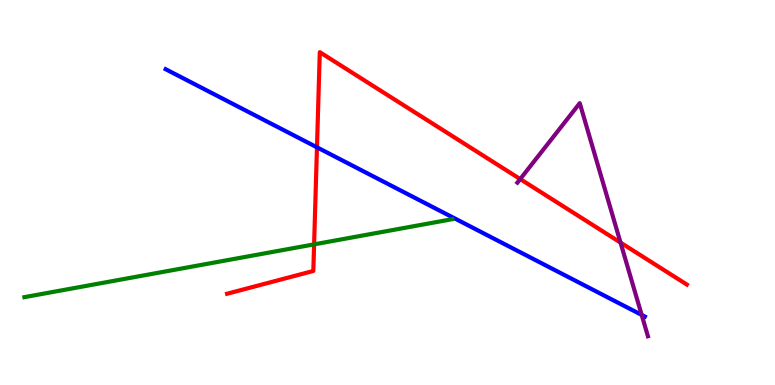[{'lines': ['blue', 'red'], 'intersections': [{'x': 4.09, 'y': 6.17}]}, {'lines': ['green', 'red'], 'intersections': [{'x': 4.05, 'y': 3.65}]}, {'lines': ['purple', 'red'], 'intersections': [{'x': 6.71, 'y': 5.35}, {'x': 8.01, 'y': 3.7}]}, {'lines': ['blue', 'green'], 'intersections': []}, {'lines': ['blue', 'purple'], 'intersections': [{'x': 8.28, 'y': 1.82}]}, {'lines': ['green', 'purple'], 'intersections': []}]